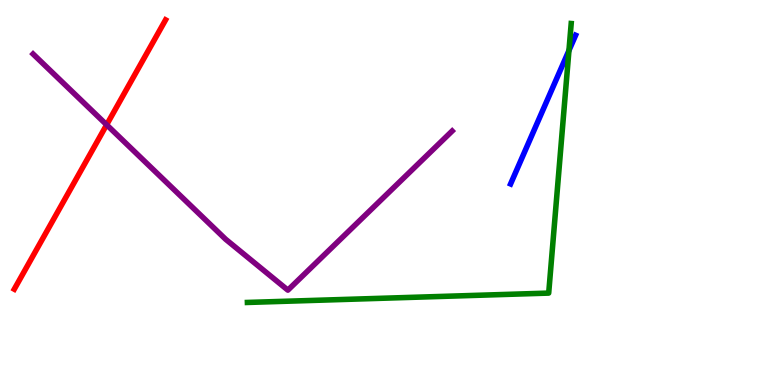[{'lines': ['blue', 'red'], 'intersections': []}, {'lines': ['green', 'red'], 'intersections': []}, {'lines': ['purple', 'red'], 'intersections': [{'x': 1.38, 'y': 6.76}]}, {'lines': ['blue', 'green'], 'intersections': [{'x': 7.34, 'y': 8.69}]}, {'lines': ['blue', 'purple'], 'intersections': []}, {'lines': ['green', 'purple'], 'intersections': []}]